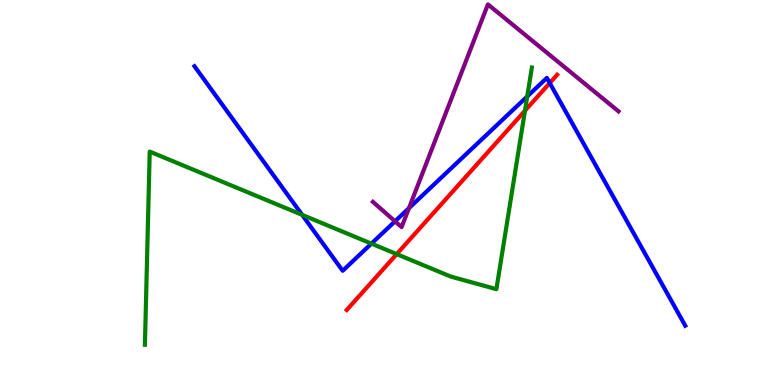[{'lines': ['blue', 'red'], 'intersections': [{'x': 7.09, 'y': 7.84}]}, {'lines': ['green', 'red'], 'intersections': [{'x': 5.12, 'y': 3.4}, {'x': 6.77, 'y': 7.12}]}, {'lines': ['purple', 'red'], 'intersections': []}, {'lines': ['blue', 'green'], 'intersections': [{'x': 3.9, 'y': 4.42}, {'x': 4.79, 'y': 3.67}, {'x': 6.8, 'y': 7.5}]}, {'lines': ['blue', 'purple'], 'intersections': [{'x': 5.1, 'y': 4.25}, {'x': 5.28, 'y': 4.59}]}, {'lines': ['green', 'purple'], 'intersections': []}]